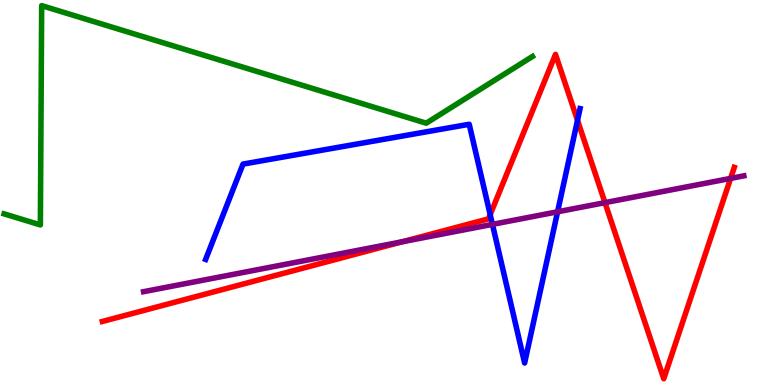[{'lines': ['blue', 'red'], 'intersections': [{'x': 6.32, 'y': 4.42}, {'x': 7.45, 'y': 6.87}]}, {'lines': ['green', 'red'], 'intersections': []}, {'lines': ['purple', 'red'], 'intersections': [{'x': 5.19, 'y': 3.72}, {'x': 7.81, 'y': 4.74}, {'x': 9.43, 'y': 5.37}]}, {'lines': ['blue', 'green'], 'intersections': []}, {'lines': ['blue', 'purple'], 'intersections': [{'x': 6.35, 'y': 4.17}, {'x': 7.19, 'y': 4.5}]}, {'lines': ['green', 'purple'], 'intersections': []}]